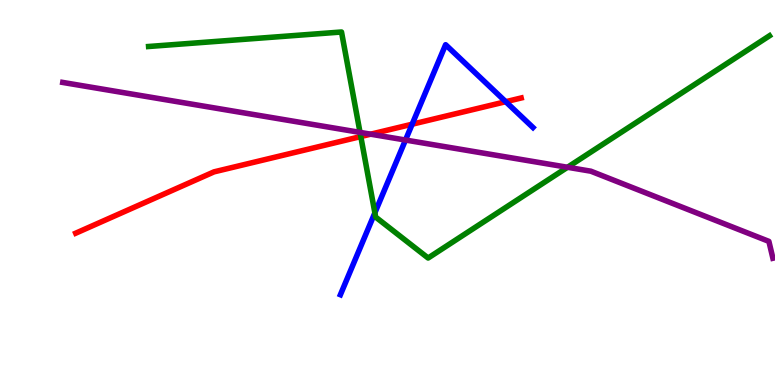[{'lines': ['blue', 'red'], 'intersections': [{'x': 5.32, 'y': 6.77}, {'x': 6.53, 'y': 7.36}]}, {'lines': ['green', 'red'], 'intersections': [{'x': 4.66, 'y': 6.45}]}, {'lines': ['purple', 'red'], 'intersections': [{'x': 4.78, 'y': 6.51}]}, {'lines': ['blue', 'green'], 'intersections': [{'x': 4.84, 'y': 4.47}]}, {'lines': ['blue', 'purple'], 'intersections': [{'x': 5.23, 'y': 6.36}]}, {'lines': ['green', 'purple'], 'intersections': [{'x': 4.65, 'y': 6.56}, {'x': 7.32, 'y': 5.66}]}]